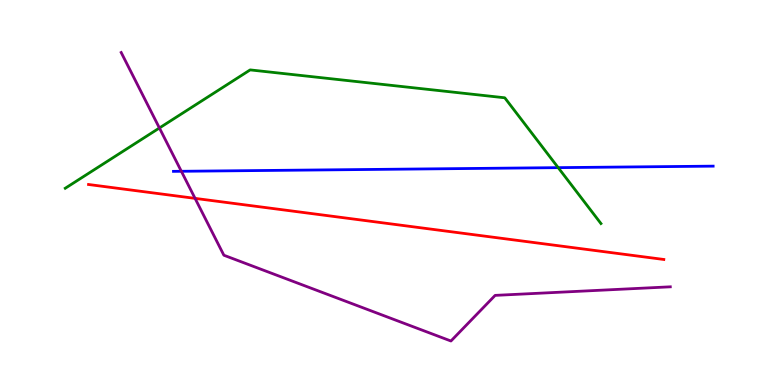[{'lines': ['blue', 'red'], 'intersections': []}, {'lines': ['green', 'red'], 'intersections': []}, {'lines': ['purple', 'red'], 'intersections': [{'x': 2.52, 'y': 4.85}]}, {'lines': ['blue', 'green'], 'intersections': [{'x': 7.2, 'y': 5.65}]}, {'lines': ['blue', 'purple'], 'intersections': [{'x': 2.34, 'y': 5.55}]}, {'lines': ['green', 'purple'], 'intersections': [{'x': 2.06, 'y': 6.68}]}]